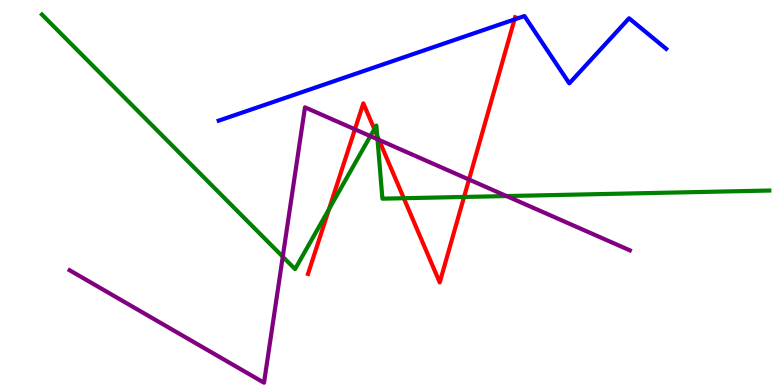[{'lines': ['blue', 'red'], 'intersections': [{'x': 6.64, 'y': 9.49}]}, {'lines': ['green', 'red'], 'intersections': [{'x': 4.25, 'y': 4.57}, {'x': 4.83, 'y': 6.65}, {'x': 4.87, 'y': 6.47}, {'x': 5.21, 'y': 4.85}, {'x': 5.99, 'y': 4.88}]}, {'lines': ['purple', 'red'], 'intersections': [{'x': 4.58, 'y': 6.64}, {'x': 4.89, 'y': 6.37}, {'x': 6.05, 'y': 5.34}]}, {'lines': ['blue', 'green'], 'intersections': []}, {'lines': ['blue', 'purple'], 'intersections': []}, {'lines': ['green', 'purple'], 'intersections': [{'x': 3.65, 'y': 3.33}, {'x': 4.78, 'y': 6.46}, {'x': 4.87, 'y': 6.38}, {'x': 6.54, 'y': 4.91}]}]